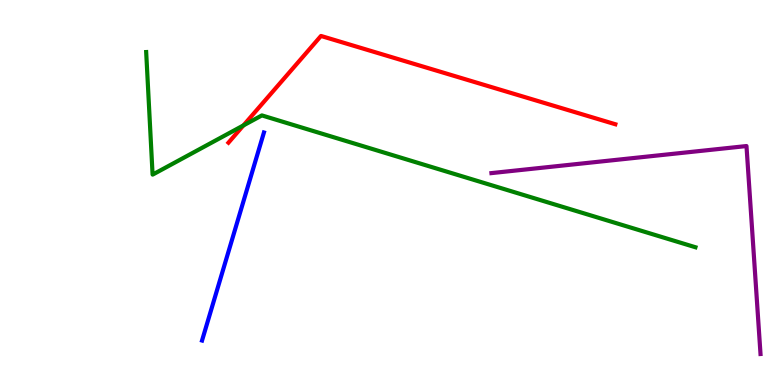[{'lines': ['blue', 'red'], 'intersections': []}, {'lines': ['green', 'red'], 'intersections': [{'x': 3.14, 'y': 6.74}]}, {'lines': ['purple', 'red'], 'intersections': []}, {'lines': ['blue', 'green'], 'intersections': []}, {'lines': ['blue', 'purple'], 'intersections': []}, {'lines': ['green', 'purple'], 'intersections': []}]